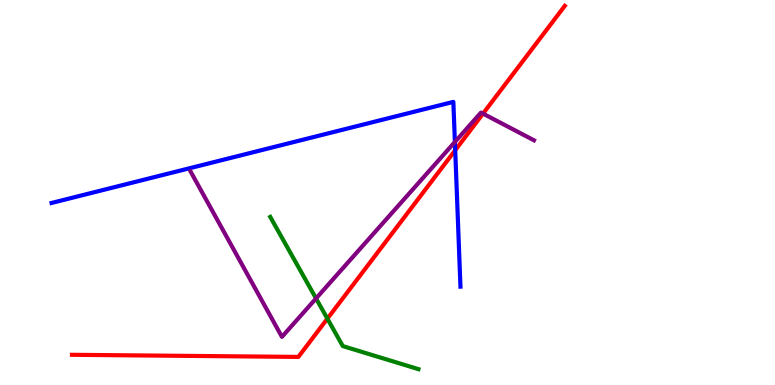[{'lines': ['blue', 'red'], 'intersections': [{'x': 5.87, 'y': 6.1}]}, {'lines': ['green', 'red'], 'intersections': [{'x': 4.22, 'y': 1.72}]}, {'lines': ['purple', 'red'], 'intersections': [{'x': 6.23, 'y': 7.05}]}, {'lines': ['blue', 'green'], 'intersections': []}, {'lines': ['blue', 'purple'], 'intersections': [{'x': 5.87, 'y': 6.31}]}, {'lines': ['green', 'purple'], 'intersections': [{'x': 4.08, 'y': 2.25}]}]